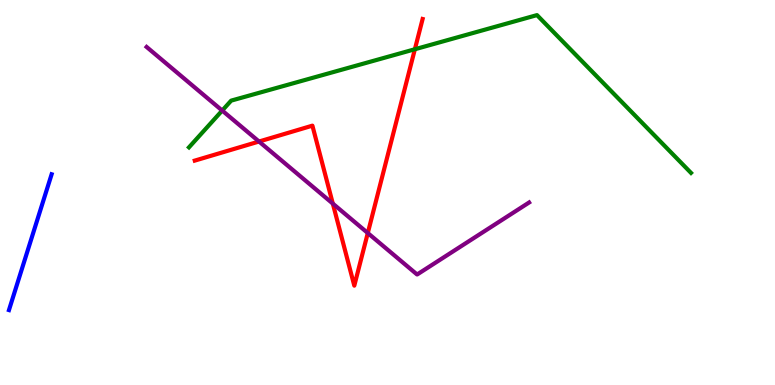[{'lines': ['blue', 'red'], 'intersections': []}, {'lines': ['green', 'red'], 'intersections': [{'x': 5.35, 'y': 8.72}]}, {'lines': ['purple', 'red'], 'intersections': [{'x': 3.34, 'y': 6.32}, {'x': 4.29, 'y': 4.71}, {'x': 4.75, 'y': 3.95}]}, {'lines': ['blue', 'green'], 'intersections': []}, {'lines': ['blue', 'purple'], 'intersections': []}, {'lines': ['green', 'purple'], 'intersections': [{'x': 2.87, 'y': 7.13}]}]